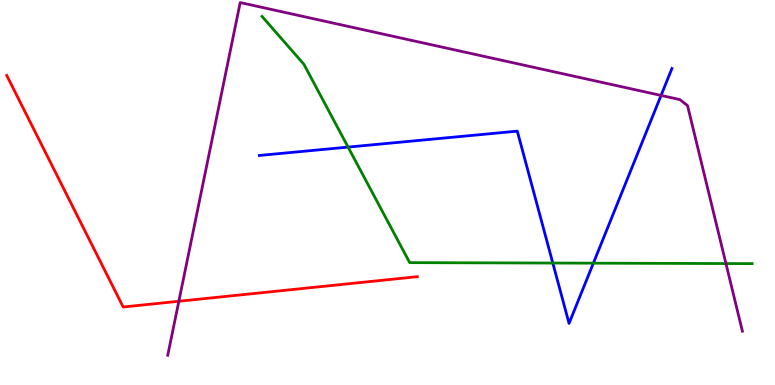[{'lines': ['blue', 'red'], 'intersections': []}, {'lines': ['green', 'red'], 'intersections': []}, {'lines': ['purple', 'red'], 'intersections': [{'x': 2.31, 'y': 2.18}]}, {'lines': ['blue', 'green'], 'intersections': [{'x': 4.49, 'y': 6.18}, {'x': 7.13, 'y': 3.17}, {'x': 7.66, 'y': 3.16}]}, {'lines': ['blue', 'purple'], 'intersections': [{'x': 8.53, 'y': 7.52}]}, {'lines': ['green', 'purple'], 'intersections': [{'x': 9.37, 'y': 3.15}]}]